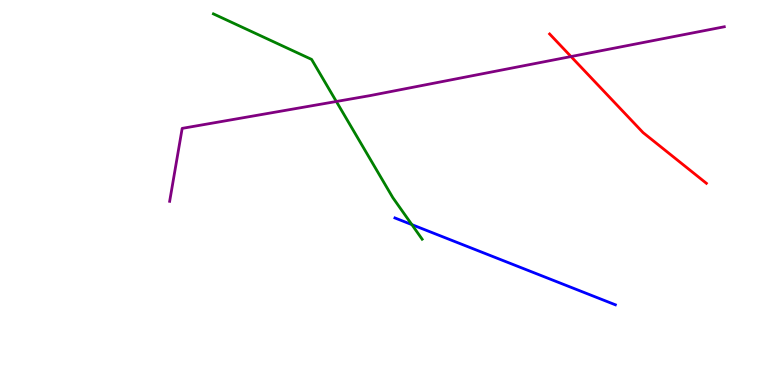[{'lines': ['blue', 'red'], 'intersections': []}, {'lines': ['green', 'red'], 'intersections': []}, {'lines': ['purple', 'red'], 'intersections': [{'x': 7.37, 'y': 8.53}]}, {'lines': ['blue', 'green'], 'intersections': [{'x': 5.31, 'y': 4.17}]}, {'lines': ['blue', 'purple'], 'intersections': []}, {'lines': ['green', 'purple'], 'intersections': [{'x': 4.34, 'y': 7.36}]}]